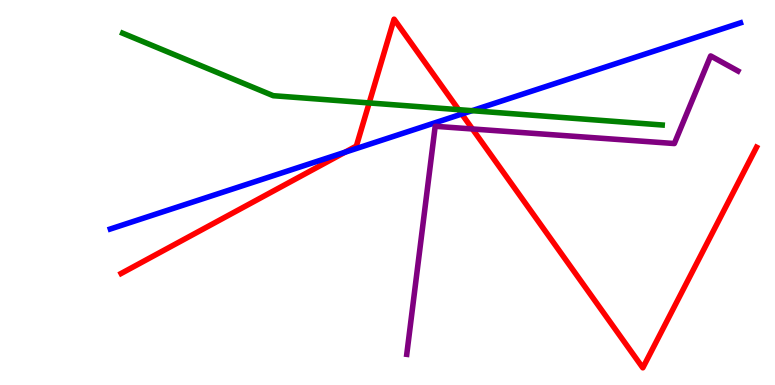[{'lines': ['blue', 'red'], 'intersections': [{'x': 4.45, 'y': 6.05}, {'x': 5.96, 'y': 7.04}]}, {'lines': ['green', 'red'], 'intersections': [{'x': 4.76, 'y': 7.33}, {'x': 5.92, 'y': 7.15}]}, {'lines': ['purple', 'red'], 'intersections': [{'x': 6.1, 'y': 6.65}]}, {'lines': ['blue', 'green'], 'intersections': [{'x': 6.09, 'y': 7.13}]}, {'lines': ['blue', 'purple'], 'intersections': []}, {'lines': ['green', 'purple'], 'intersections': []}]